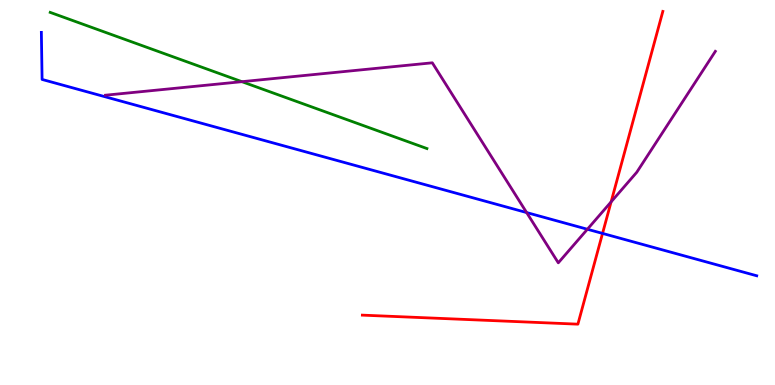[{'lines': ['blue', 'red'], 'intersections': [{'x': 7.77, 'y': 3.94}]}, {'lines': ['green', 'red'], 'intersections': []}, {'lines': ['purple', 'red'], 'intersections': [{'x': 7.89, 'y': 4.76}]}, {'lines': ['blue', 'green'], 'intersections': []}, {'lines': ['blue', 'purple'], 'intersections': [{'x': 6.8, 'y': 4.48}, {'x': 7.58, 'y': 4.05}]}, {'lines': ['green', 'purple'], 'intersections': [{'x': 3.12, 'y': 7.88}]}]